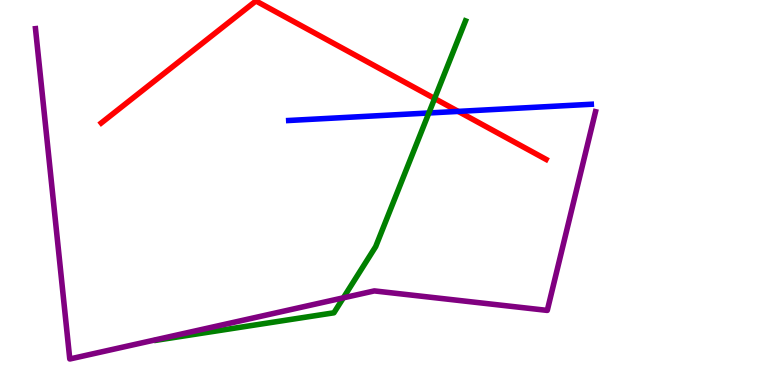[{'lines': ['blue', 'red'], 'intersections': [{'x': 5.91, 'y': 7.11}]}, {'lines': ['green', 'red'], 'intersections': [{'x': 5.61, 'y': 7.44}]}, {'lines': ['purple', 'red'], 'intersections': []}, {'lines': ['blue', 'green'], 'intersections': [{'x': 5.53, 'y': 7.07}]}, {'lines': ['blue', 'purple'], 'intersections': []}, {'lines': ['green', 'purple'], 'intersections': [{'x': 4.43, 'y': 2.26}]}]